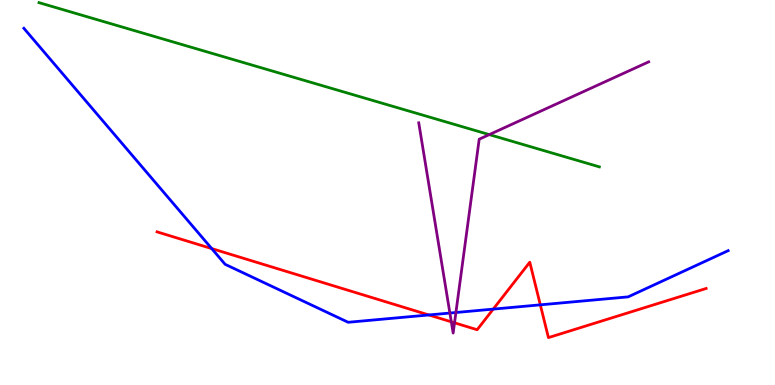[{'lines': ['blue', 'red'], 'intersections': [{'x': 2.73, 'y': 3.54}, {'x': 5.53, 'y': 1.82}, {'x': 6.36, 'y': 1.97}, {'x': 6.97, 'y': 2.08}]}, {'lines': ['green', 'red'], 'intersections': []}, {'lines': ['purple', 'red'], 'intersections': [{'x': 5.82, 'y': 1.64}, {'x': 5.86, 'y': 1.62}]}, {'lines': ['blue', 'green'], 'intersections': []}, {'lines': ['blue', 'purple'], 'intersections': [{'x': 5.8, 'y': 1.87}, {'x': 5.88, 'y': 1.88}]}, {'lines': ['green', 'purple'], 'intersections': [{'x': 6.31, 'y': 6.5}]}]